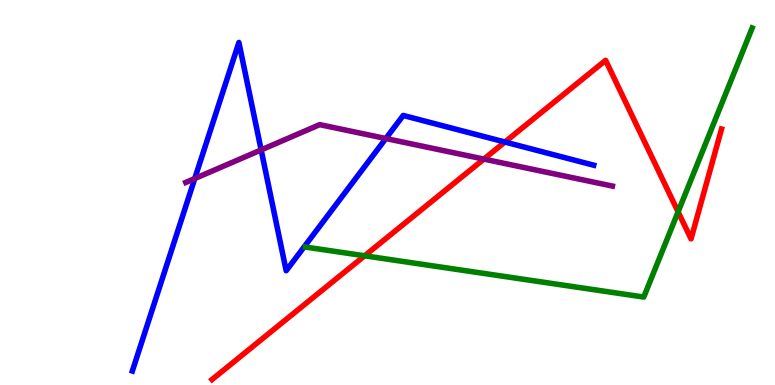[{'lines': ['blue', 'red'], 'intersections': [{'x': 6.52, 'y': 6.31}]}, {'lines': ['green', 'red'], 'intersections': [{'x': 4.7, 'y': 3.36}, {'x': 8.75, 'y': 4.5}]}, {'lines': ['purple', 'red'], 'intersections': [{'x': 6.24, 'y': 5.87}]}, {'lines': ['blue', 'green'], 'intersections': []}, {'lines': ['blue', 'purple'], 'intersections': [{'x': 2.51, 'y': 5.36}, {'x': 3.37, 'y': 6.11}, {'x': 4.98, 'y': 6.4}]}, {'lines': ['green', 'purple'], 'intersections': []}]